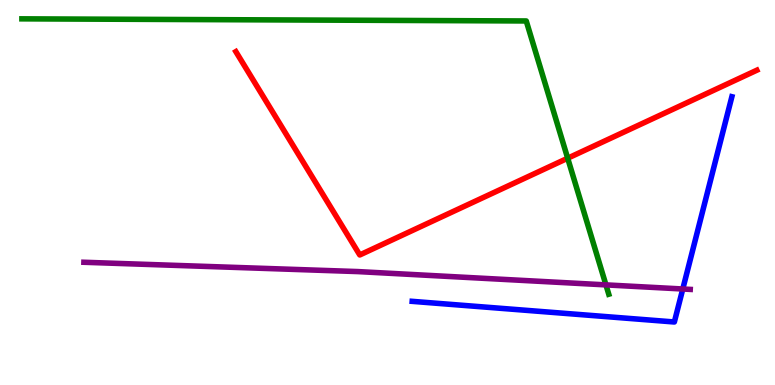[{'lines': ['blue', 'red'], 'intersections': []}, {'lines': ['green', 'red'], 'intersections': [{'x': 7.33, 'y': 5.89}]}, {'lines': ['purple', 'red'], 'intersections': []}, {'lines': ['blue', 'green'], 'intersections': []}, {'lines': ['blue', 'purple'], 'intersections': [{'x': 8.81, 'y': 2.49}]}, {'lines': ['green', 'purple'], 'intersections': [{'x': 7.82, 'y': 2.6}]}]